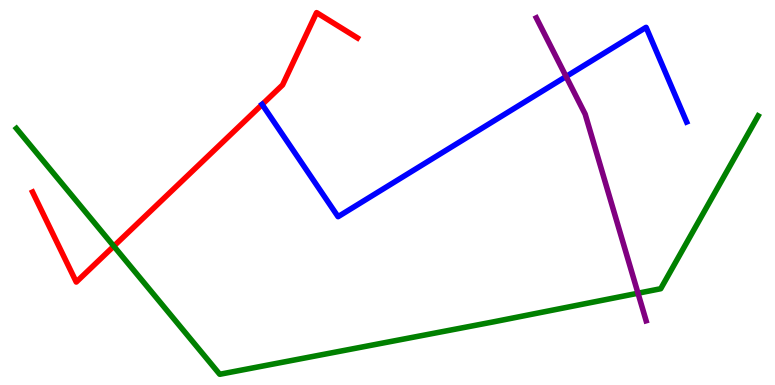[{'lines': ['blue', 'red'], 'intersections': [{'x': 3.38, 'y': 7.29}]}, {'lines': ['green', 'red'], 'intersections': [{'x': 1.47, 'y': 3.61}]}, {'lines': ['purple', 'red'], 'intersections': []}, {'lines': ['blue', 'green'], 'intersections': []}, {'lines': ['blue', 'purple'], 'intersections': [{'x': 7.3, 'y': 8.01}]}, {'lines': ['green', 'purple'], 'intersections': [{'x': 8.23, 'y': 2.38}]}]